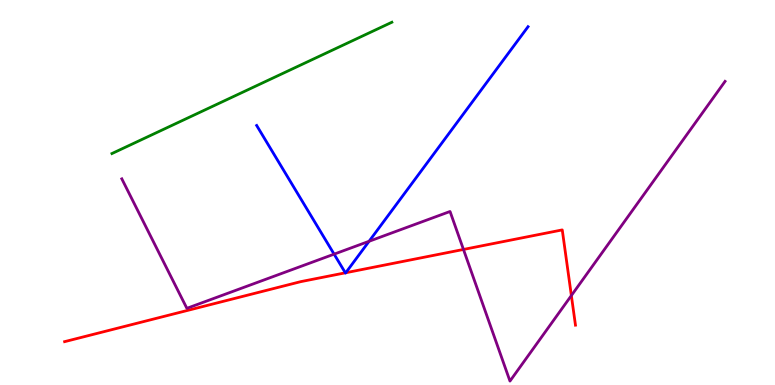[{'lines': ['blue', 'red'], 'intersections': [{'x': 4.46, 'y': 2.91}, {'x': 4.46, 'y': 2.92}]}, {'lines': ['green', 'red'], 'intersections': []}, {'lines': ['purple', 'red'], 'intersections': [{'x': 5.98, 'y': 3.52}, {'x': 7.37, 'y': 2.32}]}, {'lines': ['blue', 'green'], 'intersections': []}, {'lines': ['blue', 'purple'], 'intersections': [{'x': 4.31, 'y': 3.4}, {'x': 4.76, 'y': 3.73}]}, {'lines': ['green', 'purple'], 'intersections': []}]